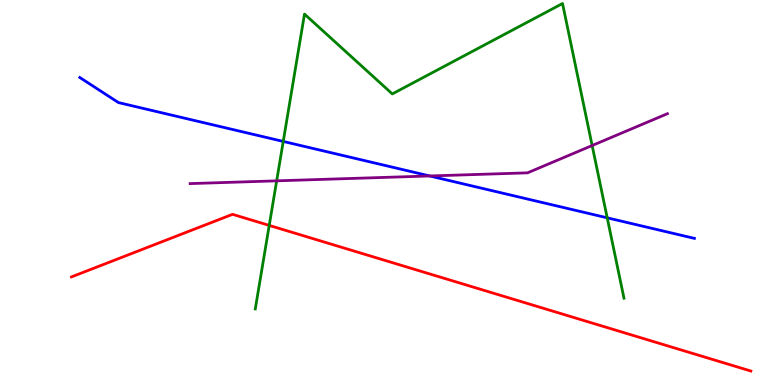[{'lines': ['blue', 'red'], 'intersections': []}, {'lines': ['green', 'red'], 'intersections': [{'x': 3.47, 'y': 4.15}]}, {'lines': ['purple', 'red'], 'intersections': []}, {'lines': ['blue', 'green'], 'intersections': [{'x': 3.65, 'y': 6.33}, {'x': 7.84, 'y': 4.34}]}, {'lines': ['blue', 'purple'], 'intersections': [{'x': 5.54, 'y': 5.43}]}, {'lines': ['green', 'purple'], 'intersections': [{'x': 3.57, 'y': 5.3}, {'x': 7.64, 'y': 6.22}]}]